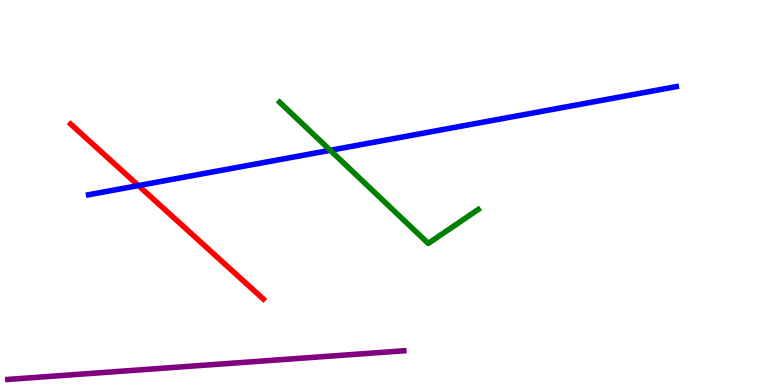[{'lines': ['blue', 'red'], 'intersections': [{'x': 1.79, 'y': 5.18}]}, {'lines': ['green', 'red'], 'intersections': []}, {'lines': ['purple', 'red'], 'intersections': []}, {'lines': ['blue', 'green'], 'intersections': [{'x': 4.26, 'y': 6.1}]}, {'lines': ['blue', 'purple'], 'intersections': []}, {'lines': ['green', 'purple'], 'intersections': []}]